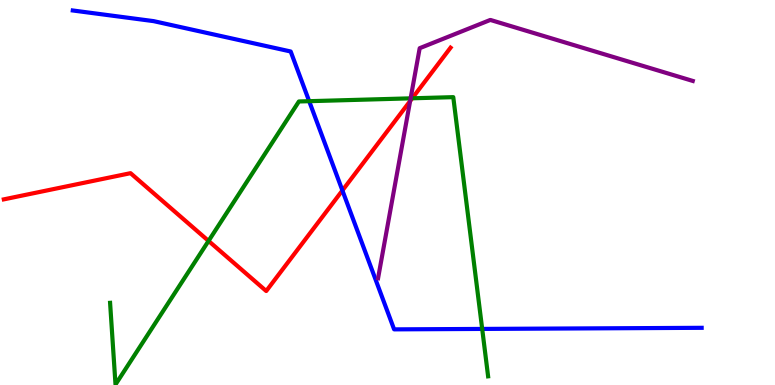[{'lines': ['blue', 'red'], 'intersections': [{'x': 4.42, 'y': 5.05}]}, {'lines': ['green', 'red'], 'intersections': [{'x': 2.69, 'y': 3.74}, {'x': 5.32, 'y': 7.45}]}, {'lines': ['purple', 'red'], 'intersections': [{'x': 5.29, 'y': 7.38}]}, {'lines': ['blue', 'green'], 'intersections': [{'x': 3.99, 'y': 7.37}, {'x': 6.22, 'y': 1.46}]}, {'lines': ['blue', 'purple'], 'intersections': []}, {'lines': ['green', 'purple'], 'intersections': [{'x': 5.3, 'y': 7.45}]}]